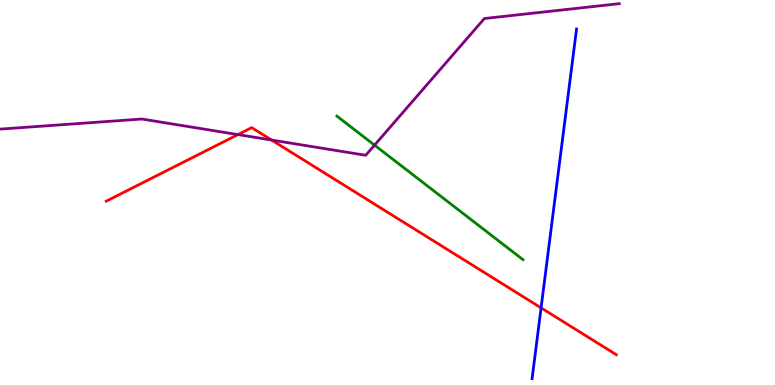[{'lines': ['blue', 'red'], 'intersections': [{'x': 6.98, 'y': 2.0}]}, {'lines': ['green', 'red'], 'intersections': []}, {'lines': ['purple', 'red'], 'intersections': [{'x': 3.07, 'y': 6.5}, {'x': 3.5, 'y': 6.36}]}, {'lines': ['blue', 'green'], 'intersections': []}, {'lines': ['blue', 'purple'], 'intersections': []}, {'lines': ['green', 'purple'], 'intersections': [{'x': 4.83, 'y': 6.23}]}]